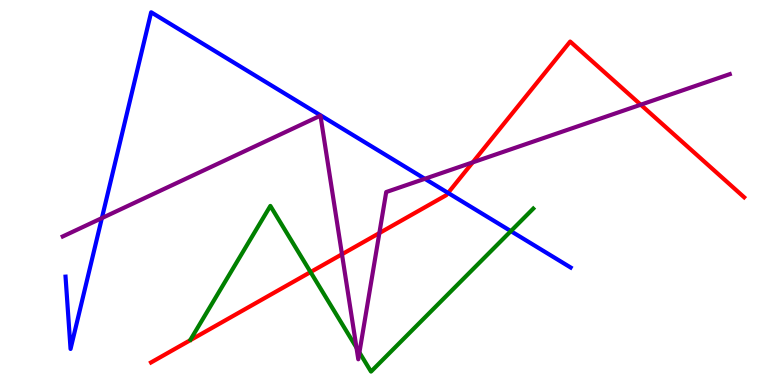[{'lines': ['blue', 'red'], 'intersections': [{'x': 5.78, 'y': 4.99}]}, {'lines': ['green', 'red'], 'intersections': [{'x': 4.01, 'y': 2.93}]}, {'lines': ['purple', 'red'], 'intersections': [{'x': 4.41, 'y': 3.4}, {'x': 4.9, 'y': 3.95}, {'x': 6.1, 'y': 5.78}, {'x': 8.27, 'y': 7.28}]}, {'lines': ['blue', 'green'], 'intersections': [{'x': 6.59, 'y': 4.0}]}, {'lines': ['blue', 'purple'], 'intersections': [{'x': 1.31, 'y': 4.33}, {'x': 5.48, 'y': 5.36}]}, {'lines': ['green', 'purple'], 'intersections': [{'x': 4.6, 'y': 0.97}, {'x': 4.64, 'y': 0.844}]}]